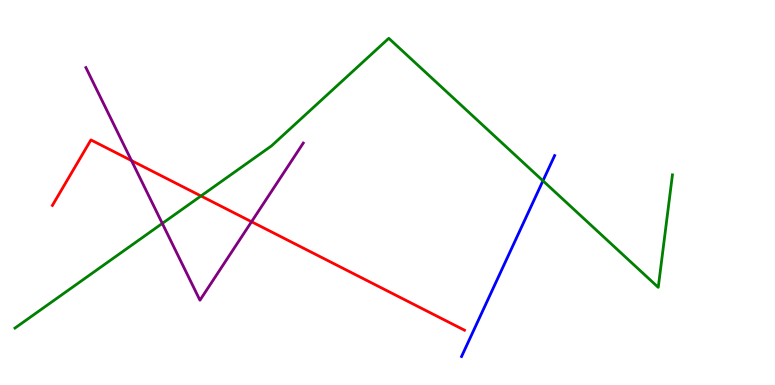[{'lines': ['blue', 'red'], 'intersections': []}, {'lines': ['green', 'red'], 'intersections': [{'x': 2.59, 'y': 4.91}]}, {'lines': ['purple', 'red'], 'intersections': [{'x': 1.7, 'y': 5.83}, {'x': 3.25, 'y': 4.24}]}, {'lines': ['blue', 'green'], 'intersections': [{'x': 7.01, 'y': 5.3}]}, {'lines': ['blue', 'purple'], 'intersections': []}, {'lines': ['green', 'purple'], 'intersections': [{'x': 2.09, 'y': 4.2}]}]